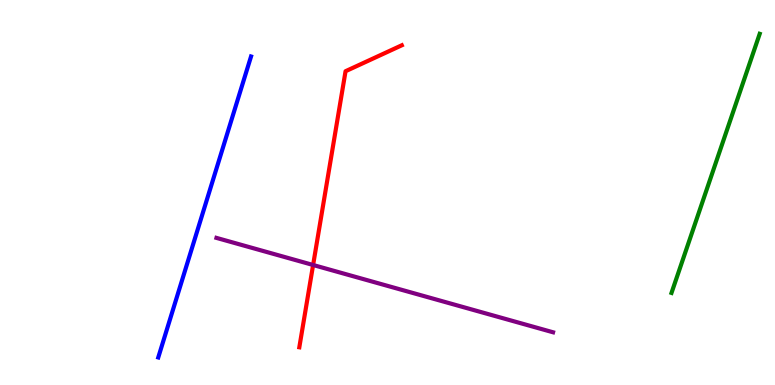[{'lines': ['blue', 'red'], 'intersections': []}, {'lines': ['green', 'red'], 'intersections': []}, {'lines': ['purple', 'red'], 'intersections': [{'x': 4.04, 'y': 3.12}]}, {'lines': ['blue', 'green'], 'intersections': []}, {'lines': ['blue', 'purple'], 'intersections': []}, {'lines': ['green', 'purple'], 'intersections': []}]